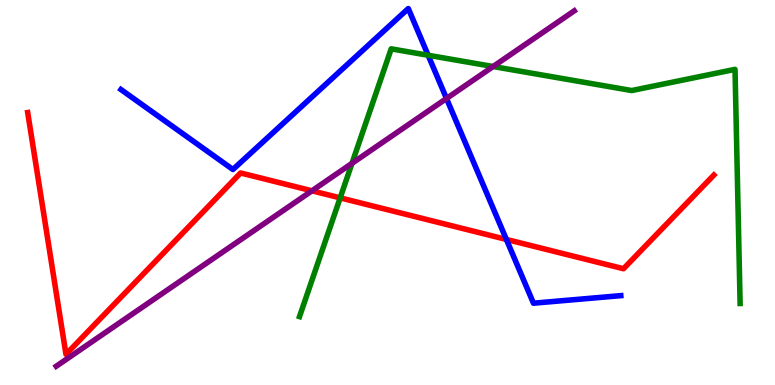[{'lines': ['blue', 'red'], 'intersections': [{'x': 6.53, 'y': 3.78}]}, {'lines': ['green', 'red'], 'intersections': [{'x': 4.39, 'y': 4.86}]}, {'lines': ['purple', 'red'], 'intersections': [{'x': 4.03, 'y': 5.04}]}, {'lines': ['blue', 'green'], 'intersections': [{'x': 5.52, 'y': 8.56}]}, {'lines': ['blue', 'purple'], 'intersections': [{'x': 5.76, 'y': 7.44}]}, {'lines': ['green', 'purple'], 'intersections': [{'x': 4.54, 'y': 5.76}, {'x': 6.36, 'y': 8.27}]}]